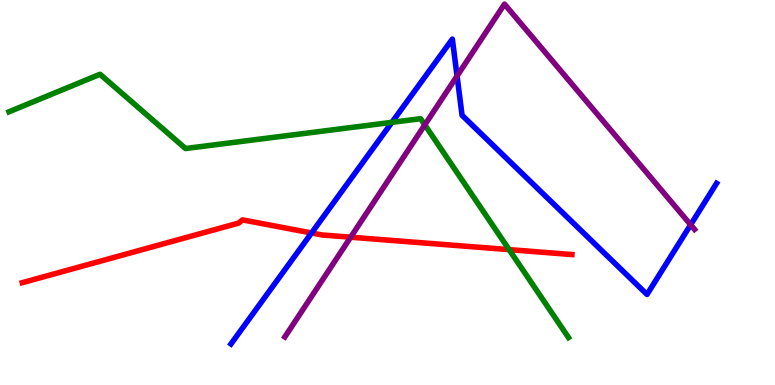[{'lines': ['blue', 'red'], 'intersections': [{'x': 4.02, 'y': 3.95}]}, {'lines': ['green', 'red'], 'intersections': [{'x': 6.57, 'y': 3.52}]}, {'lines': ['purple', 'red'], 'intersections': [{'x': 4.52, 'y': 3.84}]}, {'lines': ['blue', 'green'], 'intersections': [{'x': 5.06, 'y': 6.82}]}, {'lines': ['blue', 'purple'], 'intersections': [{'x': 5.9, 'y': 8.03}, {'x': 8.91, 'y': 4.16}]}, {'lines': ['green', 'purple'], 'intersections': [{'x': 5.48, 'y': 6.76}]}]